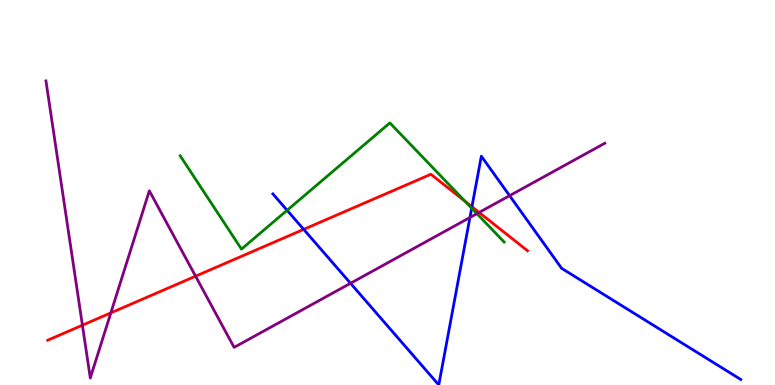[{'lines': ['blue', 'red'], 'intersections': [{'x': 3.92, 'y': 4.04}, {'x': 6.09, 'y': 4.63}]}, {'lines': ['green', 'red'], 'intersections': [{'x': 6.0, 'y': 4.77}]}, {'lines': ['purple', 'red'], 'intersections': [{'x': 1.06, 'y': 1.55}, {'x': 1.43, 'y': 1.87}, {'x': 2.52, 'y': 2.83}, {'x': 6.18, 'y': 4.48}]}, {'lines': ['blue', 'green'], 'intersections': [{'x': 3.7, 'y': 4.54}, {'x': 6.09, 'y': 4.59}]}, {'lines': ['blue', 'purple'], 'intersections': [{'x': 4.52, 'y': 2.64}, {'x': 6.06, 'y': 4.35}, {'x': 6.58, 'y': 4.92}]}, {'lines': ['green', 'purple'], 'intersections': [{'x': 6.15, 'y': 4.45}]}]